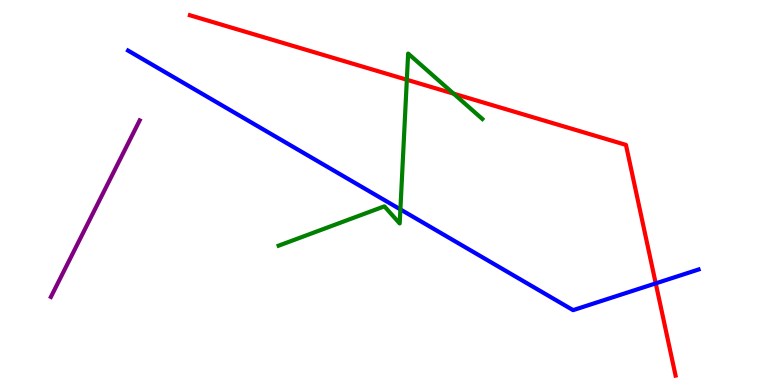[{'lines': ['blue', 'red'], 'intersections': [{'x': 8.46, 'y': 2.64}]}, {'lines': ['green', 'red'], 'intersections': [{'x': 5.25, 'y': 7.93}, {'x': 5.85, 'y': 7.57}]}, {'lines': ['purple', 'red'], 'intersections': []}, {'lines': ['blue', 'green'], 'intersections': [{'x': 5.17, 'y': 4.56}]}, {'lines': ['blue', 'purple'], 'intersections': []}, {'lines': ['green', 'purple'], 'intersections': []}]